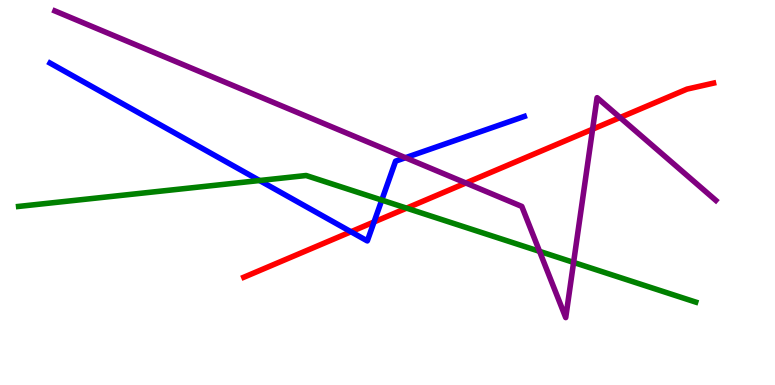[{'lines': ['blue', 'red'], 'intersections': [{'x': 4.53, 'y': 3.98}, {'x': 4.83, 'y': 4.23}]}, {'lines': ['green', 'red'], 'intersections': [{'x': 5.25, 'y': 4.59}]}, {'lines': ['purple', 'red'], 'intersections': [{'x': 6.01, 'y': 5.25}, {'x': 7.65, 'y': 6.64}, {'x': 8.0, 'y': 6.95}]}, {'lines': ['blue', 'green'], 'intersections': [{'x': 3.35, 'y': 5.31}, {'x': 4.93, 'y': 4.8}]}, {'lines': ['blue', 'purple'], 'intersections': [{'x': 5.23, 'y': 5.9}]}, {'lines': ['green', 'purple'], 'intersections': [{'x': 6.96, 'y': 3.47}, {'x': 7.4, 'y': 3.18}]}]